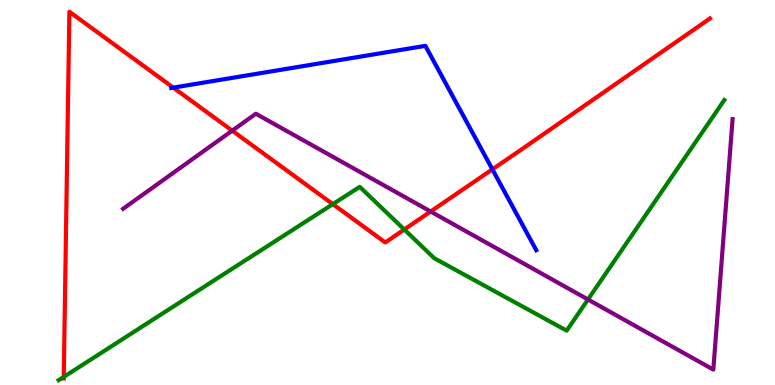[{'lines': ['blue', 'red'], 'intersections': [{'x': 2.24, 'y': 7.72}, {'x': 6.35, 'y': 5.6}]}, {'lines': ['green', 'red'], 'intersections': [{'x': 0.823, 'y': 0.21}, {'x': 4.29, 'y': 4.7}, {'x': 5.22, 'y': 4.04}]}, {'lines': ['purple', 'red'], 'intersections': [{'x': 3.0, 'y': 6.61}, {'x': 5.56, 'y': 4.51}]}, {'lines': ['blue', 'green'], 'intersections': []}, {'lines': ['blue', 'purple'], 'intersections': []}, {'lines': ['green', 'purple'], 'intersections': [{'x': 7.59, 'y': 2.22}]}]